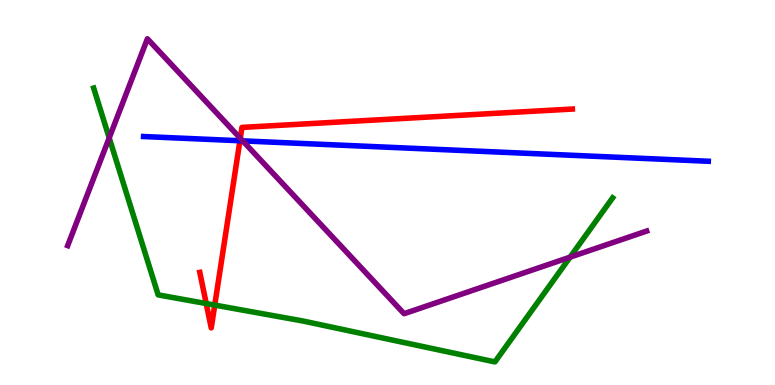[{'lines': ['blue', 'red'], 'intersections': [{'x': 3.1, 'y': 6.34}]}, {'lines': ['green', 'red'], 'intersections': [{'x': 2.66, 'y': 2.12}, {'x': 2.77, 'y': 2.08}]}, {'lines': ['purple', 'red'], 'intersections': [{'x': 3.1, 'y': 6.41}]}, {'lines': ['blue', 'green'], 'intersections': []}, {'lines': ['blue', 'purple'], 'intersections': [{'x': 3.13, 'y': 6.34}]}, {'lines': ['green', 'purple'], 'intersections': [{'x': 1.41, 'y': 6.42}, {'x': 7.36, 'y': 3.32}]}]